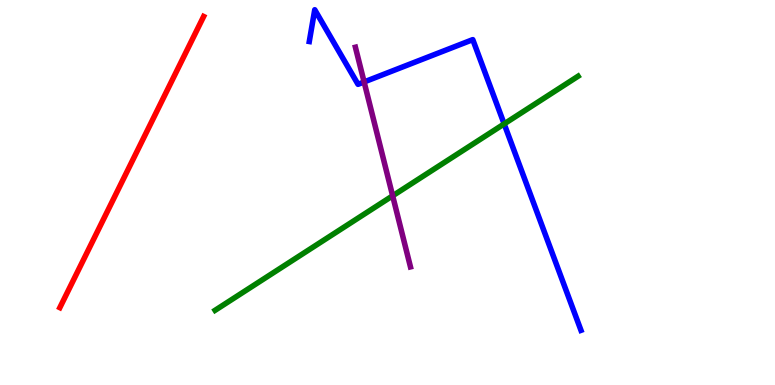[{'lines': ['blue', 'red'], 'intersections': []}, {'lines': ['green', 'red'], 'intersections': []}, {'lines': ['purple', 'red'], 'intersections': []}, {'lines': ['blue', 'green'], 'intersections': [{'x': 6.51, 'y': 6.78}]}, {'lines': ['blue', 'purple'], 'intersections': [{'x': 4.7, 'y': 7.87}]}, {'lines': ['green', 'purple'], 'intersections': [{'x': 5.07, 'y': 4.91}]}]